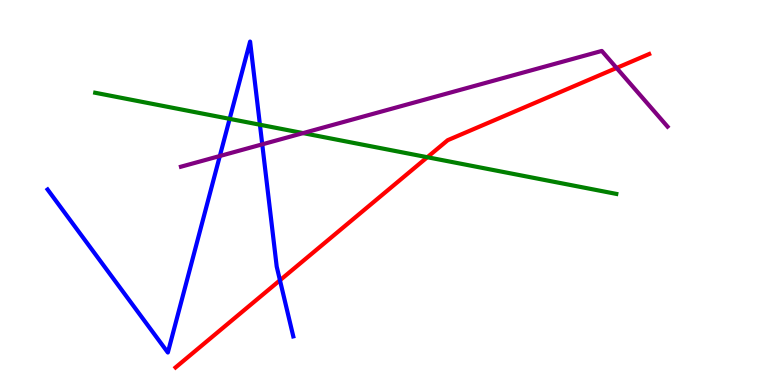[{'lines': ['blue', 'red'], 'intersections': [{'x': 3.61, 'y': 2.72}]}, {'lines': ['green', 'red'], 'intersections': [{'x': 5.51, 'y': 5.92}]}, {'lines': ['purple', 'red'], 'intersections': [{'x': 7.96, 'y': 8.23}]}, {'lines': ['blue', 'green'], 'intersections': [{'x': 2.96, 'y': 6.91}, {'x': 3.35, 'y': 6.76}]}, {'lines': ['blue', 'purple'], 'intersections': [{'x': 2.84, 'y': 5.95}, {'x': 3.38, 'y': 6.25}]}, {'lines': ['green', 'purple'], 'intersections': [{'x': 3.91, 'y': 6.54}]}]